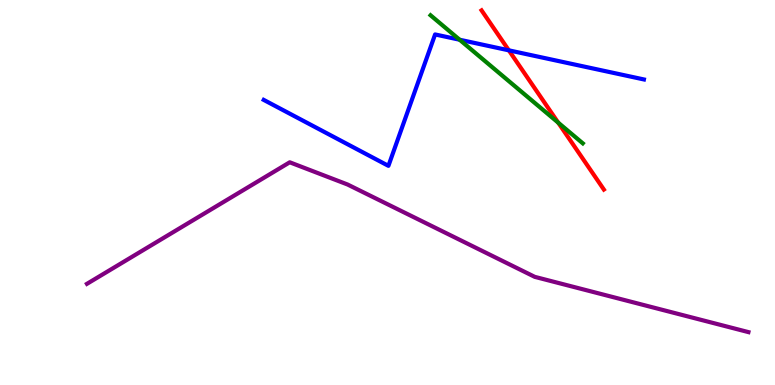[{'lines': ['blue', 'red'], 'intersections': [{'x': 6.57, 'y': 8.69}]}, {'lines': ['green', 'red'], 'intersections': [{'x': 7.2, 'y': 6.81}]}, {'lines': ['purple', 'red'], 'intersections': []}, {'lines': ['blue', 'green'], 'intersections': [{'x': 5.93, 'y': 8.97}]}, {'lines': ['blue', 'purple'], 'intersections': []}, {'lines': ['green', 'purple'], 'intersections': []}]